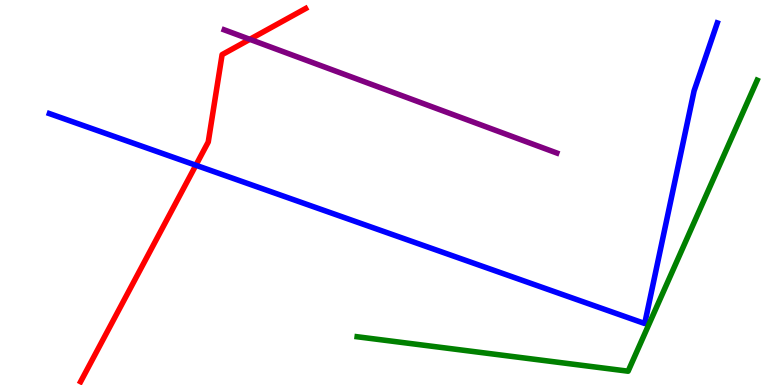[{'lines': ['blue', 'red'], 'intersections': [{'x': 2.53, 'y': 5.71}]}, {'lines': ['green', 'red'], 'intersections': []}, {'lines': ['purple', 'red'], 'intersections': [{'x': 3.22, 'y': 8.98}]}, {'lines': ['blue', 'green'], 'intersections': []}, {'lines': ['blue', 'purple'], 'intersections': []}, {'lines': ['green', 'purple'], 'intersections': []}]